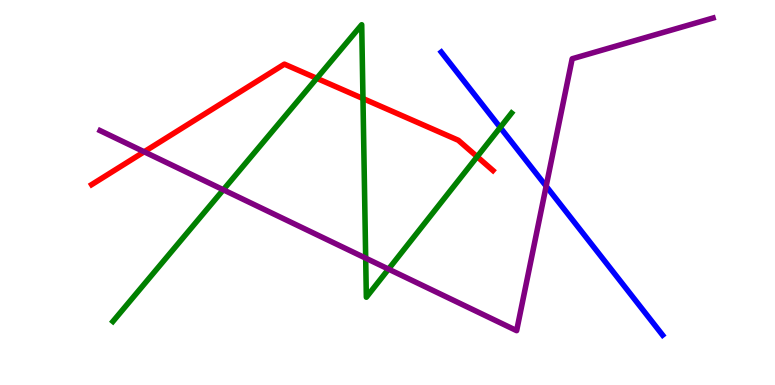[{'lines': ['blue', 'red'], 'intersections': []}, {'lines': ['green', 'red'], 'intersections': [{'x': 4.09, 'y': 7.97}, {'x': 4.68, 'y': 7.44}, {'x': 6.16, 'y': 5.93}]}, {'lines': ['purple', 'red'], 'intersections': [{'x': 1.86, 'y': 6.06}]}, {'lines': ['blue', 'green'], 'intersections': [{'x': 6.45, 'y': 6.69}]}, {'lines': ['blue', 'purple'], 'intersections': [{'x': 7.05, 'y': 5.16}]}, {'lines': ['green', 'purple'], 'intersections': [{'x': 2.88, 'y': 5.07}, {'x': 4.72, 'y': 3.29}, {'x': 5.01, 'y': 3.01}]}]